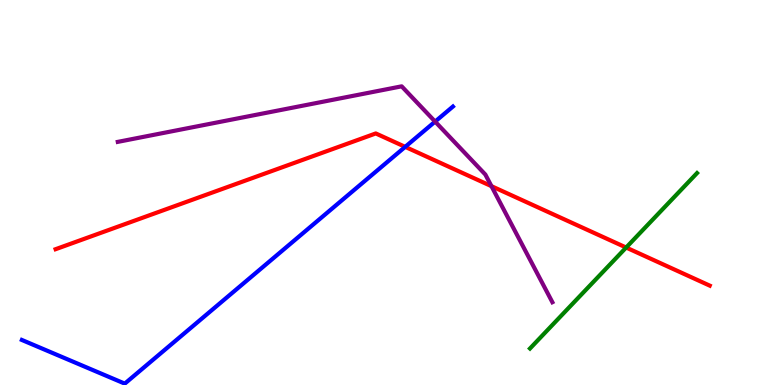[{'lines': ['blue', 'red'], 'intersections': [{'x': 5.23, 'y': 6.19}]}, {'lines': ['green', 'red'], 'intersections': [{'x': 8.08, 'y': 3.57}]}, {'lines': ['purple', 'red'], 'intersections': [{'x': 6.34, 'y': 5.16}]}, {'lines': ['blue', 'green'], 'intersections': []}, {'lines': ['blue', 'purple'], 'intersections': [{'x': 5.61, 'y': 6.84}]}, {'lines': ['green', 'purple'], 'intersections': []}]